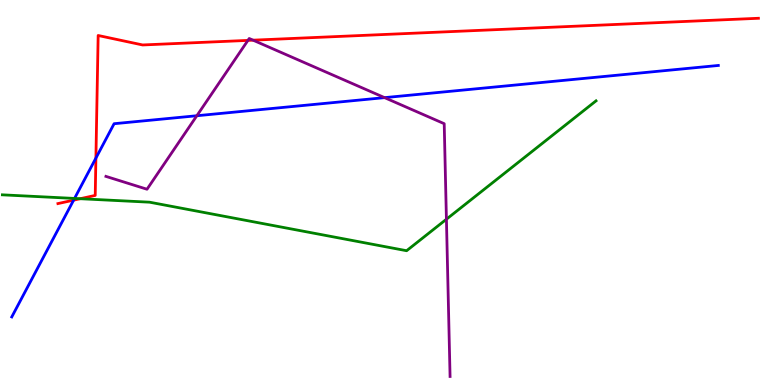[{'lines': ['blue', 'red'], 'intersections': [{'x': 0.95, 'y': 4.8}, {'x': 1.24, 'y': 5.89}]}, {'lines': ['green', 'red'], 'intersections': [{'x': 1.03, 'y': 4.84}]}, {'lines': ['purple', 'red'], 'intersections': [{'x': 3.2, 'y': 8.95}, {'x': 3.27, 'y': 8.96}]}, {'lines': ['blue', 'green'], 'intersections': [{'x': 0.962, 'y': 4.85}]}, {'lines': ['blue', 'purple'], 'intersections': [{'x': 2.54, 'y': 6.99}, {'x': 4.96, 'y': 7.46}]}, {'lines': ['green', 'purple'], 'intersections': [{'x': 5.76, 'y': 4.31}]}]